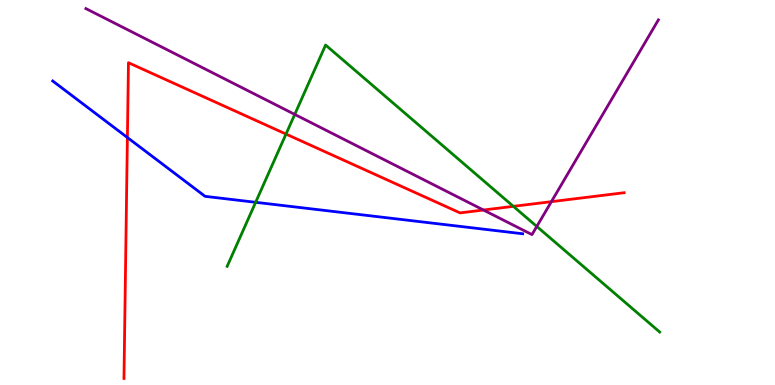[{'lines': ['blue', 'red'], 'intersections': [{'x': 1.64, 'y': 6.43}]}, {'lines': ['green', 'red'], 'intersections': [{'x': 3.69, 'y': 6.52}, {'x': 6.62, 'y': 4.64}]}, {'lines': ['purple', 'red'], 'intersections': [{'x': 6.24, 'y': 4.55}, {'x': 7.11, 'y': 4.76}]}, {'lines': ['blue', 'green'], 'intersections': [{'x': 3.3, 'y': 4.75}]}, {'lines': ['blue', 'purple'], 'intersections': []}, {'lines': ['green', 'purple'], 'intersections': [{'x': 3.8, 'y': 7.03}, {'x': 6.93, 'y': 4.12}]}]